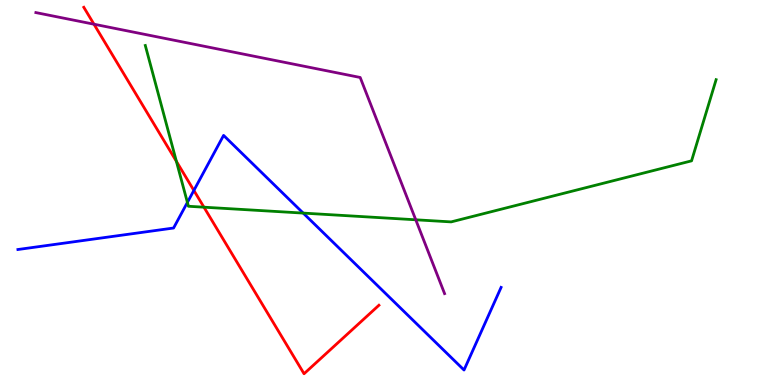[{'lines': ['blue', 'red'], 'intersections': [{'x': 2.5, 'y': 5.05}]}, {'lines': ['green', 'red'], 'intersections': [{'x': 2.28, 'y': 5.81}, {'x': 2.63, 'y': 4.62}]}, {'lines': ['purple', 'red'], 'intersections': [{'x': 1.21, 'y': 9.37}]}, {'lines': ['blue', 'green'], 'intersections': [{'x': 2.42, 'y': 4.74}, {'x': 3.91, 'y': 4.47}]}, {'lines': ['blue', 'purple'], 'intersections': []}, {'lines': ['green', 'purple'], 'intersections': [{'x': 5.36, 'y': 4.29}]}]